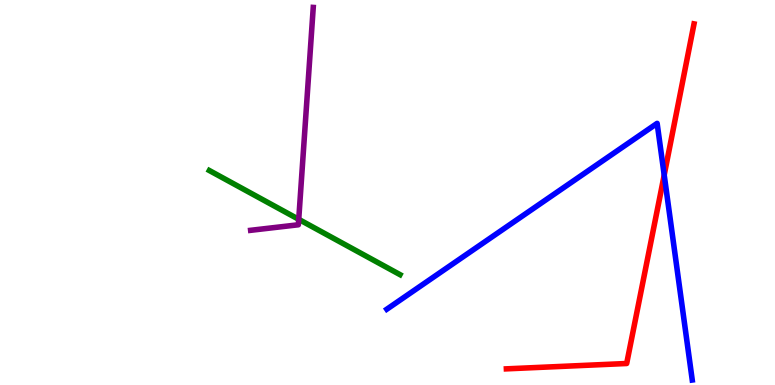[{'lines': ['blue', 'red'], 'intersections': [{'x': 8.57, 'y': 5.45}]}, {'lines': ['green', 'red'], 'intersections': []}, {'lines': ['purple', 'red'], 'intersections': []}, {'lines': ['blue', 'green'], 'intersections': []}, {'lines': ['blue', 'purple'], 'intersections': []}, {'lines': ['green', 'purple'], 'intersections': [{'x': 3.85, 'y': 4.3}]}]